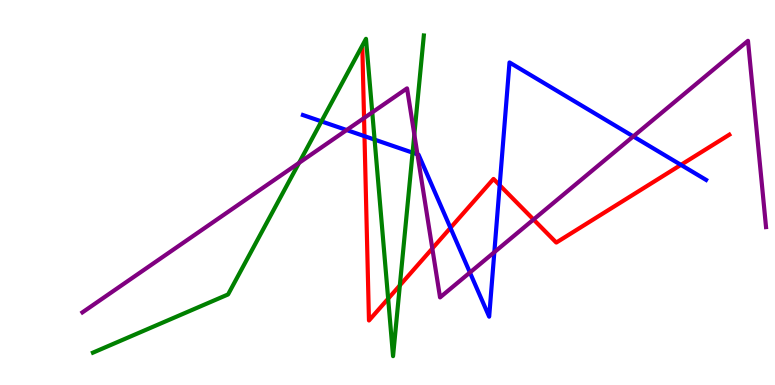[{'lines': ['blue', 'red'], 'intersections': [{'x': 4.7, 'y': 6.46}, {'x': 5.81, 'y': 4.08}, {'x': 6.45, 'y': 5.19}, {'x': 8.79, 'y': 5.72}]}, {'lines': ['green', 'red'], 'intersections': [{'x': 5.01, 'y': 2.24}, {'x': 5.16, 'y': 2.59}]}, {'lines': ['purple', 'red'], 'intersections': [{'x': 4.7, 'y': 6.93}, {'x': 5.58, 'y': 3.55}, {'x': 6.88, 'y': 4.3}]}, {'lines': ['blue', 'green'], 'intersections': [{'x': 4.15, 'y': 6.85}, {'x': 4.83, 'y': 6.37}, {'x': 5.32, 'y': 6.04}]}, {'lines': ['blue', 'purple'], 'intersections': [{'x': 4.47, 'y': 6.62}, {'x': 5.39, 'y': 5.99}, {'x': 6.06, 'y': 2.92}, {'x': 6.38, 'y': 3.45}, {'x': 8.17, 'y': 6.46}]}, {'lines': ['green', 'purple'], 'intersections': [{'x': 3.86, 'y': 5.77}, {'x': 4.8, 'y': 7.08}, {'x': 5.35, 'y': 6.51}]}]